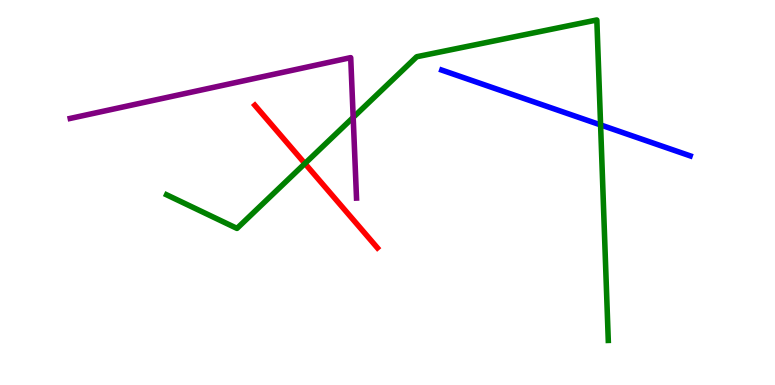[{'lines': ['blue', 'red'], 'intersections': []}, {'lines': ['green', 'red'], 'intersections': [{'x': 3.93, 'y': 5.75}]}, {'lines': ['purple', 'red'], 'intersections': []}, {'lines': ['blue', 'green'], 'intersections': [{'x': 7.75, 'y': 6.76}]}, {'lines': ['blue', 'purple'], 'intersections': []}, {'lines': ['green', 'purple'], 'intersections': [{'x': 4.56, 'y': 6.95}]}]